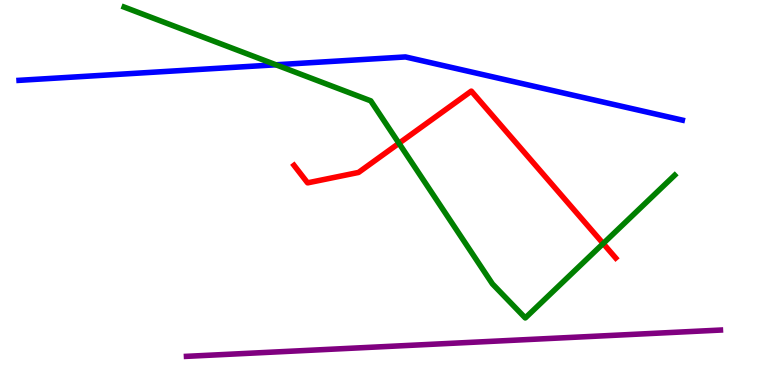[{'lines': ['blue', 'red'], 'intersections': []}, {'lines': ['green', 'red'], 'intersections': [{'x': 5.15, 'y': 6.28}, {'x': 7.78, 'y': 3.67}]}, {'lines': ['purple', 'red'], 'intersections': []}, {'lines': ['blue', 'green'], 'intersections': [{'x': 3.56, 'y': 8.32}]}, {'lines': ['blue', 'purple'], 'intersections': []}, {'lines': ['green', 'purple'], 'intersections': []}]